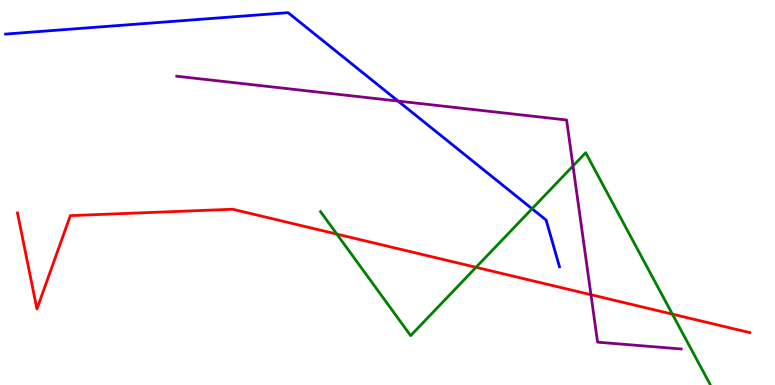[{'lines': ['blue', 'red'], 'intersections': []}, {'lines': ['green', 'red'], 'intersections': [{'x': 4.35, 'y': 3.92}, {'x': 6.14, 'y': 3.06}, {'x': 8.68, 'y': 1.84}]}, {'lines': ['purple', 'red'], 'intersections': [{'x': 7.63, 'y': 2.34}]}, {'lines': ['blue', 'green'], 'intersections': [{'x': 6.87, 'y': 4.58}]}, {'lines': ['blue', 'purple'], 'intersections': [{'x': 5.14, 'y': 7.37}]}, {'lines': ['green', 'purple'], 'intersections': [{'x': 7.39, 'y': 5.69}]}]